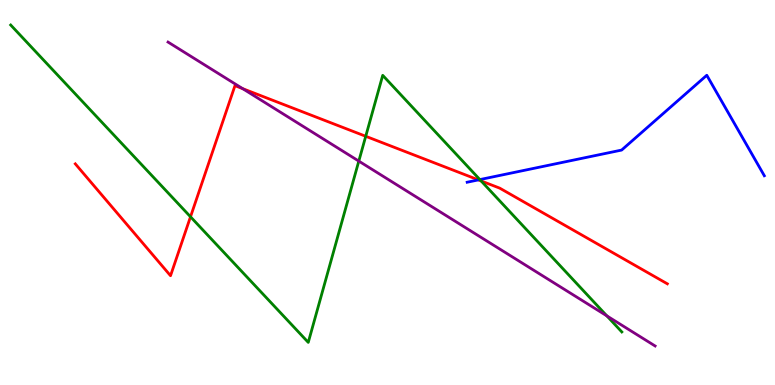[{'lines': ['blue', 'red'], 'intersections': [{'x': 6.17, 'y': 5.33}]}, {'lines': ['green', 'red'], 'intersections': [{'x': 2.46, 'y': 4.37}, {'x': 4.72, 'y': 6.46}, {'x': 6.21, 'y': 5.3}]}, {'lines': ['purple', 'red'], 'intersections': [{'x': 3.13, 'y': 7.7}]}, {'lines': ['blue', 'green'], 'intersections': [{'x': 6.19, 'y': 5.34}]}, {'lines': ['blue', 'purple'], 'intersections': []}, {'lines': ['green', 'purple'], 'intersections': [{'x': 4.63, 'y': 5.82}, {'x': 7.83, 'y': 1.8}]}]